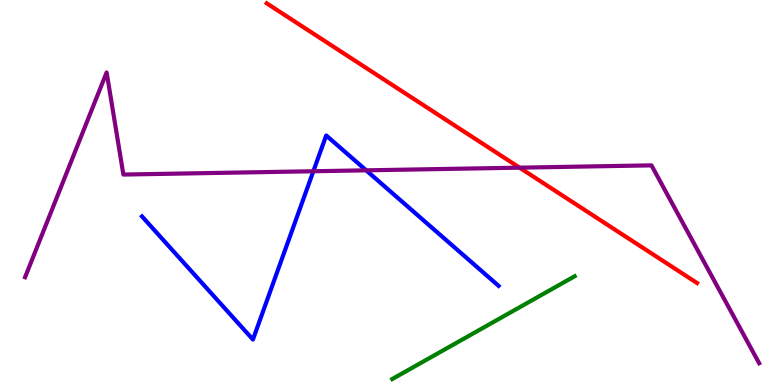[{'lines': ['blue', 'red'], 'intersections': []}, {'lines': ['green', 'red'], 'intersections': []}, {'lines': ['purple', 'red'], 'intersections': [{'x': 6.7, 'y': 5.65}]}, {'lines': ['blue', 'green'], 'intersections': []}, {'lines': ['blue', 'purple'], 'intersections': [{'x': 4.04, 'y': 5.55}, {'x': 4.72, 'y': 5.58}]}, {'lines': ['green', 'purple'], 'intersections': []}]